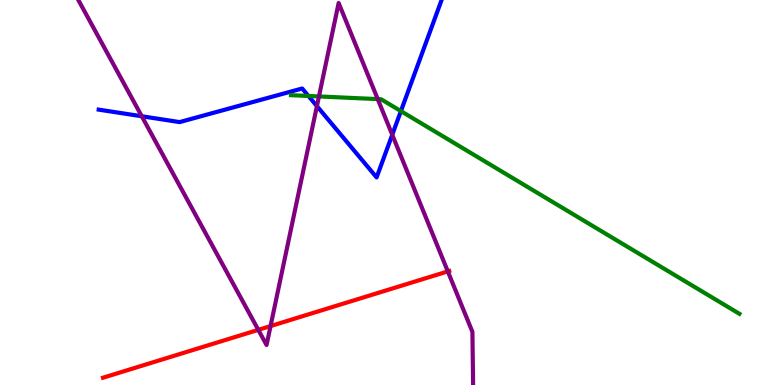[{'lines': ['blue', 'red'], 'intersections': []}, {'lines': ['green', 'red'], 'intersections': []}, {'lines': ['purple', 'red'], 'intersections': [{'x': 3.33, 'y': 1.43}, {'x': 3.49, 'y': 1.53}, {'x': 5.78, 'y': 2.95}]}, {'lines': ['blue', 'green'], 'intersections': [{'x': 3.98, 'y': 7.51}, {'x': 5.17, 'y': 7.11}]}, {'lines': ['blue', 'purple'], 'intersections': [{'x': 1.83, 'y': 6.98}, {'x': 4.09, 'y': 7.24}, {'x': 5.06, 'y': 6.5}]}, {'lines': ['green', 'purple'], 'intersections': [{'x': 4.12, 'y': 7.49}, {'x': 4.87, 'y': 7.43}]}]